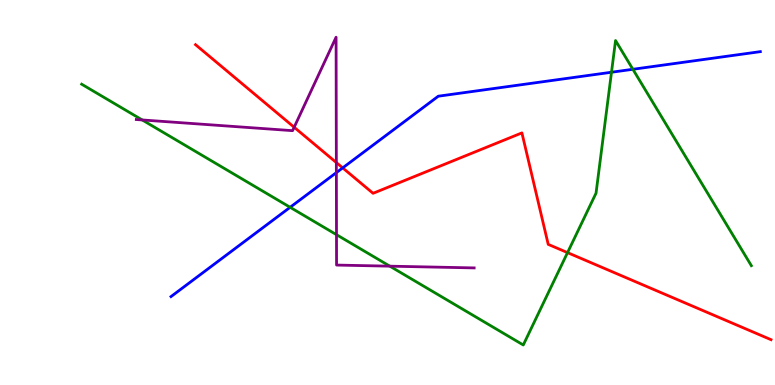[{'lines': ['blue', 'red'], 'intersections': [{'x': 4.42, 'y': 5.64}]}, {'lines': ['green', 'red'], 'intersections': [{'x': 7.32, 'y': 3.44}]}, {'lines': ['purple', 'red'], 'intersections': [{'x': 3.8, 'y': 6.69}, {'x': 4.34, 'y': 5.78}]}, {'lines': ['blue', 'green'], 'intersections': [{'x': 3.74, 'y': 4.62}, {'x': 7.89, 'y': 8.12}, {'x': 8.17, 'y': 8.2}]}, {'lines': ['blue', 'purple'], 'intersections': [{'x': 4.34, 'y': 5.52}]}, {'lines': ['green', 'purple'], 'intersections': [{'x': 1.83, 'y': 6.88}, {'x': 4.34, 'y': 3.9}, {'x': 5.03, 'y': 3.09}]}]